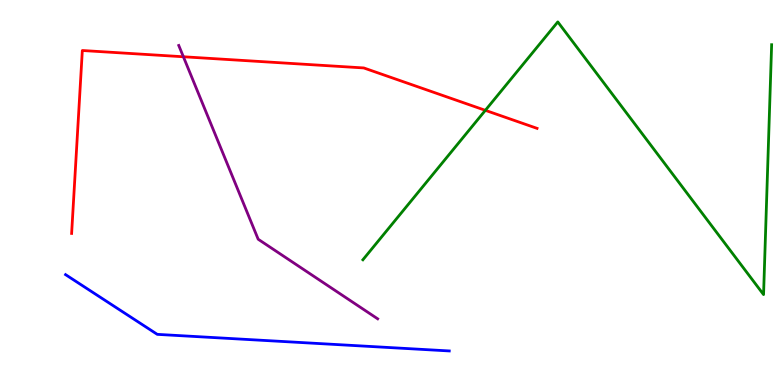[{'lines': ['blue', 'red'], 'intersections': []}, {'lines': ['green', 'red'], 'intersections': [{'x': 6.26, 'y': 7.13}]}, {'lines': ['purple', 'red'], 'intersections': [{'x': 2.37, 'y': 8.53}]}, {'lines': ['blue', 'green'], 'intersections': []}, {'lines': ['blue', 'purple'], 'intersections': []}, {'lines': ['green', 'purple'], 'intersections': []}]